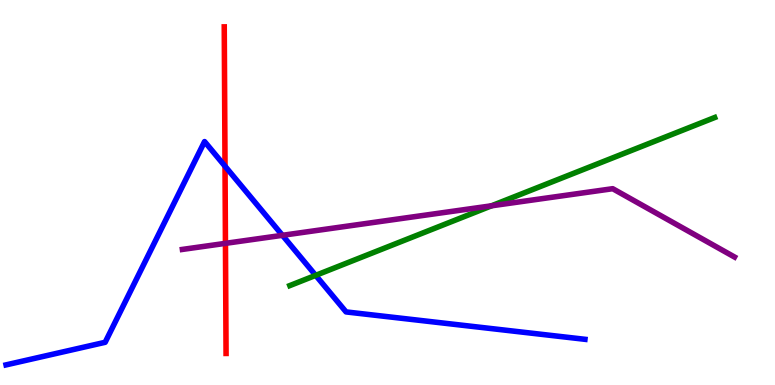[{'lines': ['blue', 'red'], 'intersections': [{'x': 2.9, 'y': 5.68}]}, {'lines': ['green', 'red'], 'intersections': []}, {'lines': ['purple', 'red'], 'intersections': [{'x': 2.91, 'y': 3.68}]}, {'lines': ['blue', 'green'], 'intersections': [{'x': 4.07, 'y': 2.85}]}, {'lines': ['blue', 'purple'], 'intersections': [{'x': 3.64, 'y': 3.89}]}, {'lines': ['green', 'purple'], 'intersections': [{'x': 6.34, 'y': 4.65}]}]